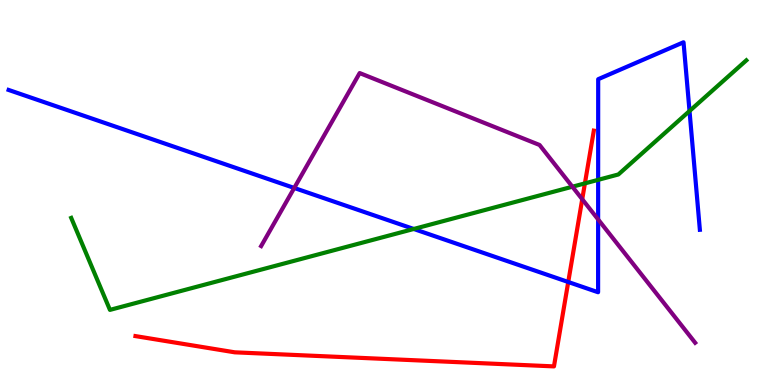[{'lines': ['blue', 'red'], 'intersections': [{'x': 7.33, 'y': 2.68}]}, {'lines': ['green', 'red'], 'intersections': [{'x': 7.55, 'y': 5.24}]}, {'lines': ['purple', 'red'], 'intersections': [{'x': 7.51, 'y': 4.83}]}, {'lines': ['blue', 'green'], 'intersections': [{'x': 5.34, 'y': 4.05}, {'x': 7.72, 'y': 5.33}, {'x': 8.9, 'y': 7.12}]}, {'lines': ['blue', 'purple'], 'intersections': [{'x': 3.8, 'y': 5.12}, {'x': 7.72, 'y': 4.3}]}, {'lines': ['green', 'purple'], 'intersections': [{'x': 7.39, 'y': 5.15}]}]